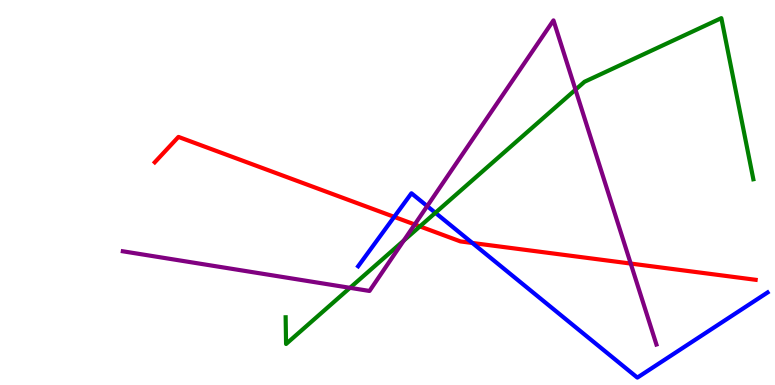[{'lines': ['blue', 'red'], 'intersections': [{'x': 5.09, 'y': 4.37}, {'x': 6.09, 'y': 3.69}]}, {'lines': ['green', 'red'], 'intersections': [{'x': 5.42, 'y': 4.12}]}, {'lines': ['purple', 'red'], 'intersections': [{'x': 5.35, 'y': 4.17}, {'x': 8.14, 'y': 3.15}]}, {'lines': ['blue', 'green'], 'intersections': [{'x': 5.62, 'y': 4.47}]}, {'lines': ['blue', 'purple'], 'intersections': [{'x': 5.51, 'y': 4.65}]}, {'lines': ['green', 'purple'], 'intersections': [{'x': 4.52, 'y': 2.52}, {'x': 5.21, 'y': 3.75}, {'x': 7.43, 'y': 7.67}]}]